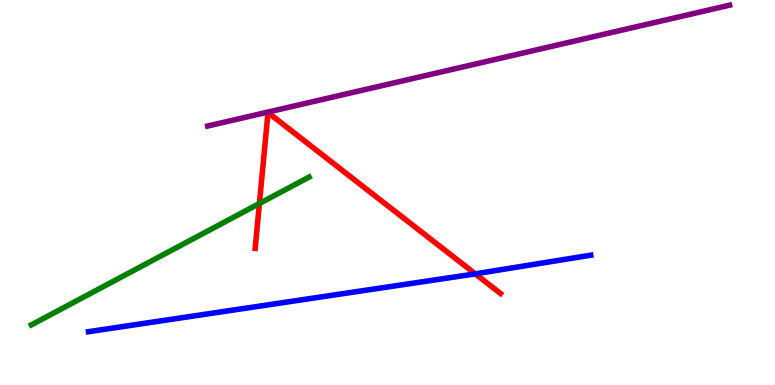[{'lines': ['blue', 'red'], 'intersections': [{'x': 6.13, 'y': 2.89}]}, {'lines': ['green', 'red'], 'intersections': [{'x': 3.35, 'y': 4.71}]}, {'lines': ['purple', 'red'], 'intersections': []}, {'lines': ['blue', 'green'], 'intersections': []}, {'lines': ['blue', 'purple'], 'intersections': []}, {'lines': ['green', 'purple'], 'intersections': []}]